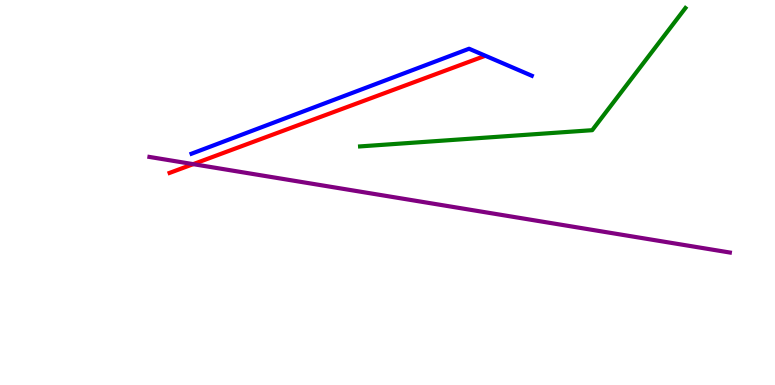[{'lines': ['blue', 'red'], 'intersections': []}, {'lines': ['green', 'red'], 'intersections': []}, {'lines': ['purple', 'red'], 'intersections': [{'x': 2.49, 'y': 5.74}]}, {'lines': ['blue', 'green'], 'intersections': []}, {'lines': ['blue', 'purple'], 'intersections': []}, {'lines': ['green', 'purple'], 'intersections': []}]